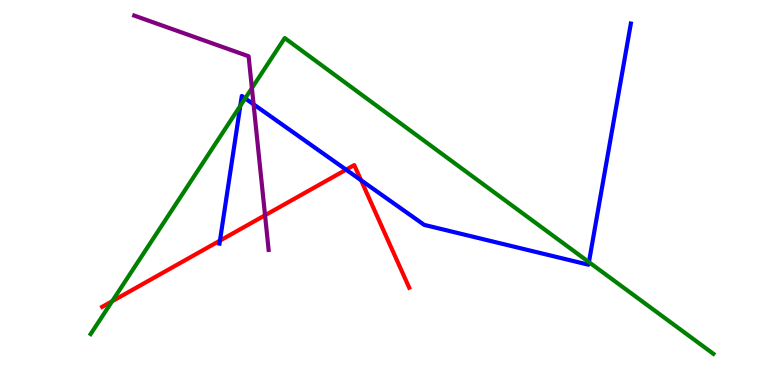[{'lines': ['blue', 'red'], 'intersections': [{'x': 2.84, 'y': 3.75}, {'x': 4.47, 'y': 5.59}, {'x': 4.66, 'y': 5.32}]}, {'lines': ['green', 'red'], 'intersections': [{'x': 1.45, 'y': 2.18}]}, {'lines': ['purple', 'red'], 'intersections': [{'x': 3.42, 'y': 4.41}]}, {'lines': ['blue', 'green'], 'intersections': [{'x': 3.1, 'y': 7.25}, {'x': 3.16, 'y': 7.44}, {'x': 7.6, 'y': 3.19}]}, {'lines': ['blue', 'purple'], 'intersections': [{'x': 3.27, 'y': 7.29}]}, {'lines': ['green', 'purple'], 'intersections': [{'x': 3.25, 'y': 7.71}]}]